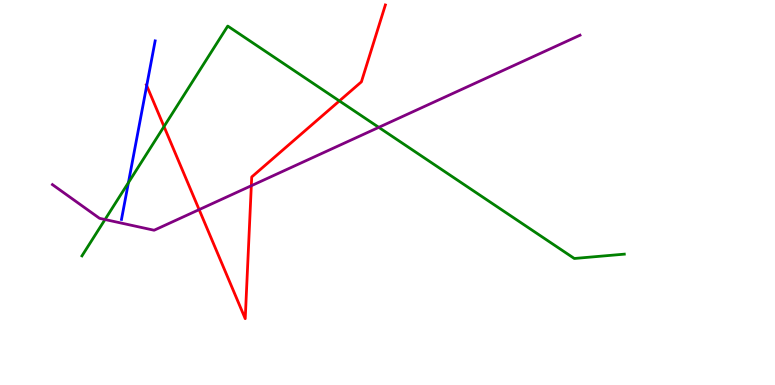[{'lines': ['blue', 'red'], 'intersections': [{'x': 1.89, 'y': 7.78}]}, {'lines': ['green', 'red'], 'intersections': [{'x': 2.12, 'y': 6.71}, {'x': 4.38, 'y': 7.38}]}, {'lines': ['purple', 'red'], 'intersections': [{'x': 2.57, 'y': 4.56}, {'x': 3.24, 'y': 5.18}]}, {'lines': ['blue', 'green'], 'intersections': [{'x': 1.66, 'y': 5.26}]}, {'lines': ['blue', 'purple'], 'intersections': []}, {'lines': ['green', 'purple'], 'intersections': [{'x': 1.36, 'y': 4.3}, {'x': 4.89, 'y': 6.69}]}]